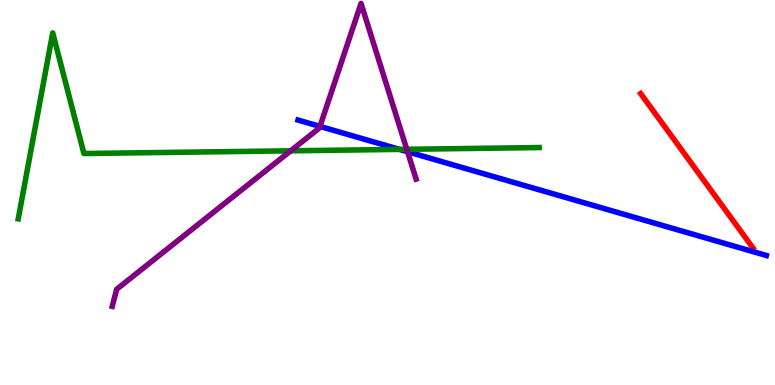[{'lines': ['blue', 'red'], 'intersections': []}, {'lines': ['green', 'red'], 'intersections': []}, {'lines': ['purple', 'red'], 'intersections': []}, {'lines': ['blue', 'green'], 'intersections': [{'x': 5.15, 'y': 6.12}]}, {'lines': ['blue', 'purple'], 'intersections': [{'x': 4.13, 'y': 6.72}, {'x': 5.26, 'y': 6.06}]}, {'lines': ['green', 'purple'], 'intersections': [{'x': 3.75, 'y': 6.08}, {'x': 5.25, 'y': 6.12}]}]